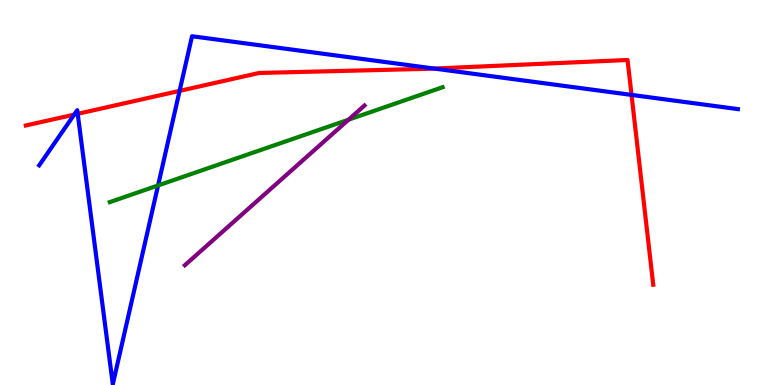[{'lines': ['blue', 'red'], 'intersections': [{'x': 0.957, 'y': 7.02}, {'x': 1.0, 'y': 7.04}, {'x': 2.32, 'y': 7.64}, {'x': 5.6, 'y': 8.22}, {'x': 8.15, 'y': 7.54}]}, {'lines': ['green', 'red'], 'intersections': []}, {'lines': ['purple', 'red'], 'intersections': []}, {'lines': ['blue', 'green'], 'intersections': [{'x': 2.04, 'y': 5.18}]}, {'lines': ['blue', 'purple'], 'intersections': []}, {'lines': ['green', 'purple'], 'intersections': [{'x': 4.5, 'y': 6.89}]}]